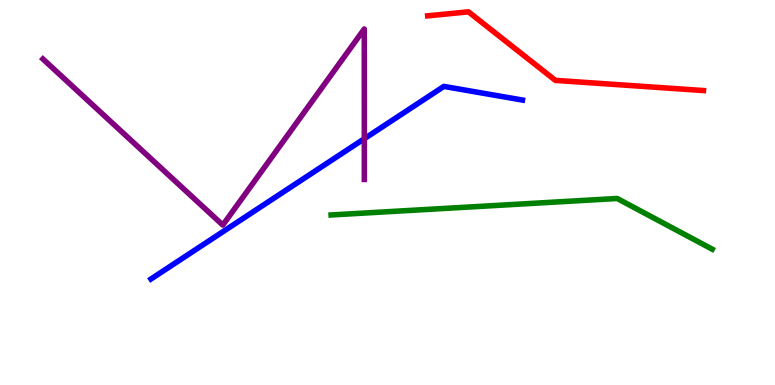[{'lines': ['blue', 'red'], 'intersections': []}, {'lines': ['green', 'red'], 'intersections': []}, {'lines': ['purple', 'red'], 'intersections': []}, {'lines': ['blue', 'green'], 'intersections': []}, {'lines': ['blue', 'purple'], 'intersections': [{'x': 4.7, 'y': 6.4}]}, {'lines': ['green', 'purple'], 'intersections': []}]